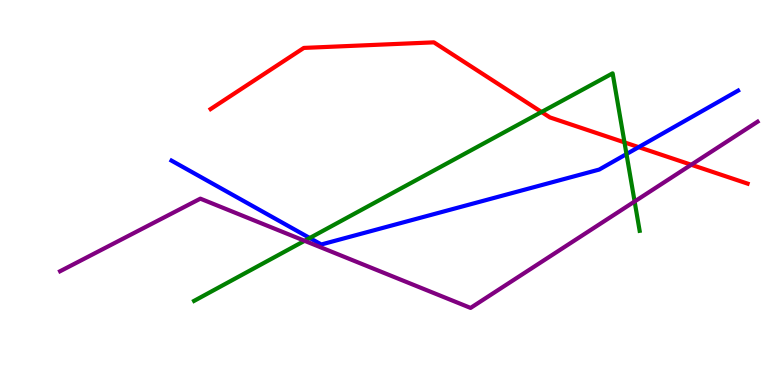[{'lines': ['blue', 'red'], 'intersections': [{'x': 8.24, 'y': 6.18}]}, {'lines': ['green', 'red'], 'intersections': [{'x': 6.99, 'y': 7.09}, {'x': 8.06, 'y': 6.3}]}, {'lines': ['purple', 'red'], 'intersections': [{'x': 8.92, 'y': 5.72}]}, {'lines': ['blue', 'green'], 'intersections': [{'x': 4.0, 'y': 3.82}, {'x': 8.08, 'y': 6.0}]}, {'lines': ['blue', 'purple'], 'intersections': []}, {'lines': ['green', 'purple'], 'intersections': [{'x': 3.93, 'y': 3.75}, {'x': 8.19, 'y': 4.77}]}]